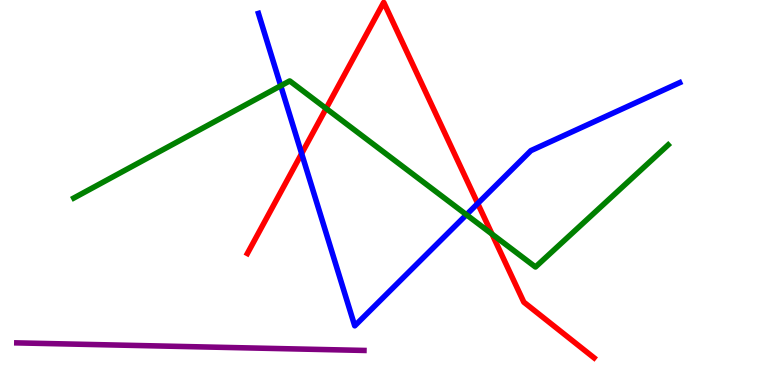[{'lines': ['blue', 'red'], 'intersections': [{'x': 3.89, 'y': 6.01}, {'x': 6.16, 'y': 4.71}]}, {'lines': ['green', 'red'], 'intersections': [{'x': 4.21, 'y': 7.18}, {'x': 6.35, 'y': 3.92}]}, {'lines': ['purple', 'red'], 'intersections': []}, {'lines': ['blue', 'green'], 'intersections': [{'x': 3.62, 'y': 7.77}, {'x': 6.02, 'y': 4.42}]}, {'lines': ['blue', 'purple'], 'intersections': []}, {'lines': ['green', 'purple'], 'intersections': []}]